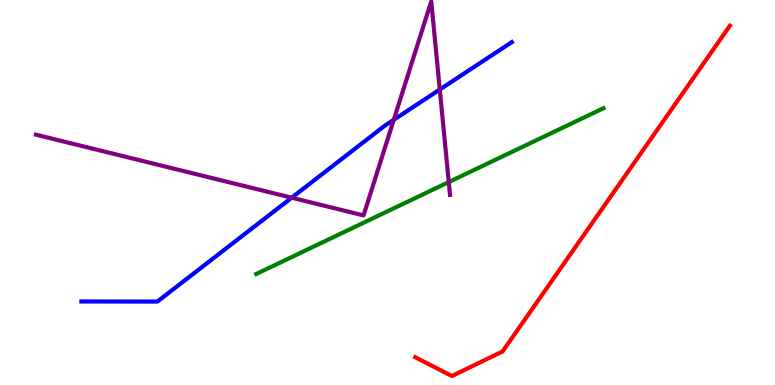[{'lines': ['blue', 'red'], 'intersections': []}, {'lines': ['green', 'red'], 'intersections': []}, {'lines': ['purple', 'red'], 'intersections': []}, {'lines': ['blue', 'green'], 'intersections': []}, {'lines': ['blue', 'purple'], 'intersections': [{'x': 3.76, 'y': 4.86}, {'x': 5.08, 'y': 6.89}, {'x': 5.67, 'y': 7.67}]}, {'lines': ['green', 'purple'], 'intersections': [{'x': 5.79, 'y': 5.27}]}]